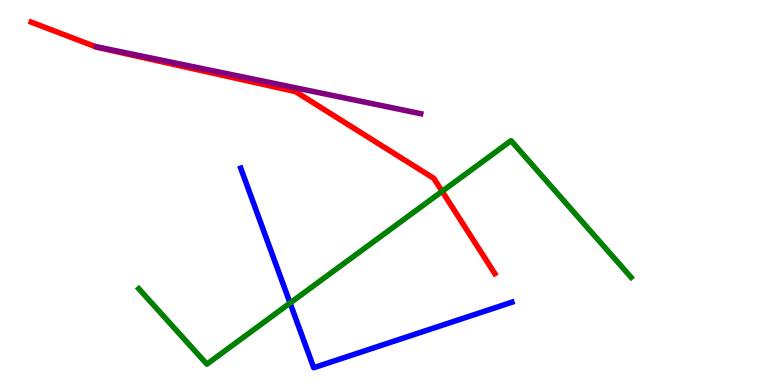[{'lines': ['blue', 'red'], 'intersections': []}, {'lines': ['green', 'red'], 'intersections': [{'x': 5.7, 'y': 5.03}]}, {'lines': ['purple', 'red'], 'intersections': []}, {'lines': ['blue', 'green'], 'intersections': [{'x': 3.74, 'y': 2.13}]}, {'lines': ['blue', 'purple'], 'intersections': []}, {'lines': ['green', 'purple'], 'intersections': []}]